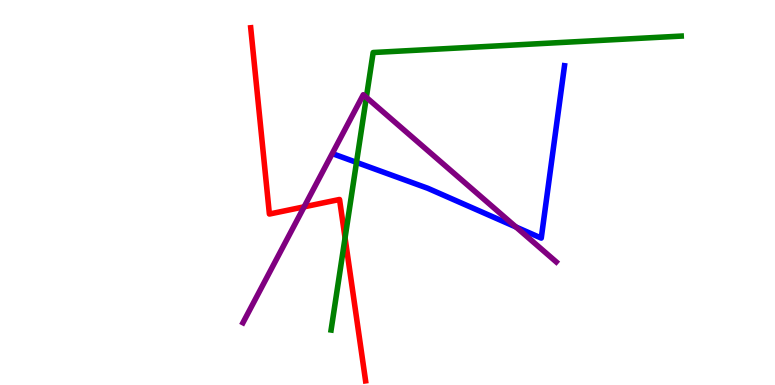[{'lines': ['blue', 'red'], 'intersections': []}, {'lines': ['green', 'red'], 'intersections': [{'x': 4.45, 'y': 3.82}]}, {'lines': ['purple', 'red'], 'intersections': [{'x': 3.92, 'y': 4.63}]}, {'lines': ['blue', 'green'], 'intersections': [{'x': 4.6, 'y': 5.78}]}, {'lines': ['blue', 'purple'], 'intersections': [{'x': 6.66, 'y': 4.1}]}, {'lines': ['green', 'purple'], 'intersections': [{'x': 4.73, 'y': 7.47}]}]